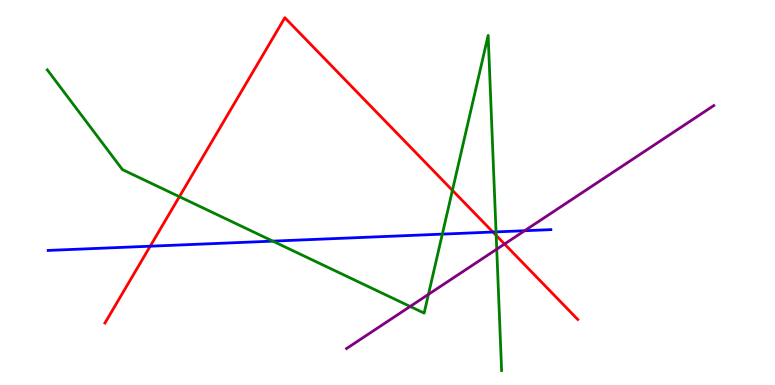[{'lines': ['blue', 'red'], 'intersections': [{'x': 1.94, 'y': 3.61}, {'x': 6.36, 'y': 3.97}]}, {'lines': ['green', 'red'], 'intersections': [{'x': 2.31, 'y': 4.89}, {'x': 5.84, 'y': 5.06}, {'x': 6.4, 'y': 3.89}]}, {'lines': ['purple', 'red'], 'intersections': [{'x': 6.51, 'y': 3.66}]}, {'lines': ['blue', 'green'], 'intersections': [{'x': 3.52, 'y': 3.74}, {'x': 5.71, 'y': 3.92}, {'x': 6.4, 'y': 3.98}]}, {'lines': ['blue', 'purple'], 'intersections': [{'x': 6.77, 'y': 4.01}]}, {'lines': ['green', 'purple'], 'intersections': [{'x': 5.29, 'y': 2.04}, {'x': 5.53, 'y': 2.35}, {'x': 6.41, 'y': 3.53}]}]